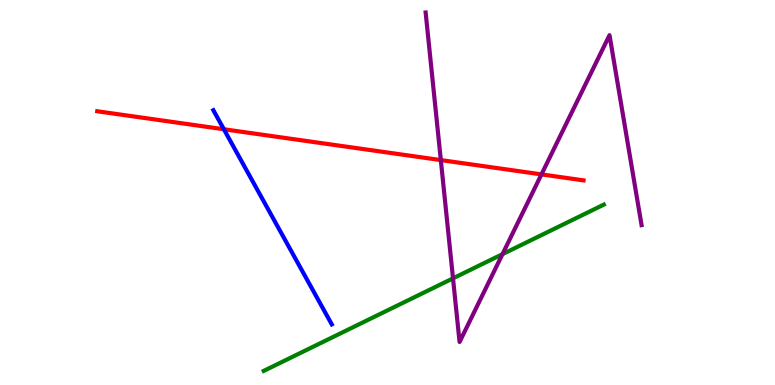[{'lines': ['blue', 'red'], 'intersections': [{'x': 2.89, 'y': 6.64}]}, {'lines': ['green', 'red'], 'intersections': []}, {'lines': ['purple', 'red'], 'intersections': [{'x': 5.69, 'y': 5.84}, {'x': 6.99, 'y': 5.47}]}, {'lines': ['blue', 'green'], 'intersections': []}, {'lines': ['blue', 'purple'], 'intersections': []}, {'lines': ['green', 'purple'], 'intersections': [{'x': 5.85, 'y': 2.77}, {'x': 6.48, 'y': 3.4}]}]